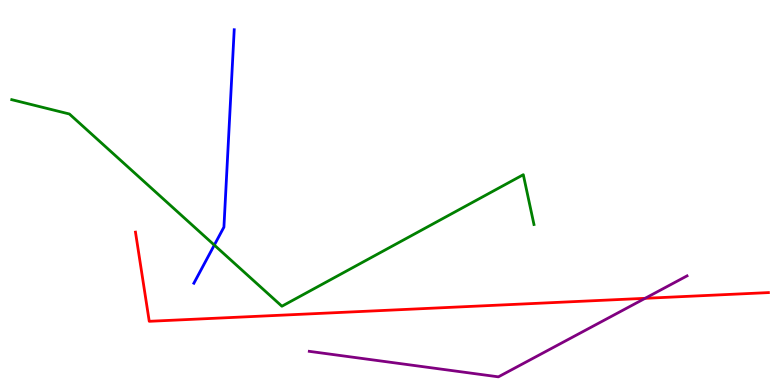[{'lines': ['blue', 'red'], 'intersections': []}, {'lines': ['green', 'red'], 'intersections': []}, {'lines': ['purple', 'red'], 'intersections': [{'x': 8.32, 'y': 2.25}]}, {'lines': ['blue', 'green'], 'intersections': [{'x': 2.77, 'y': 3.63}]}, {'lines': ['blue', 'purple'], 'intersections': []}, {'lines': ['green', 'purple'], 'intersections': []}]